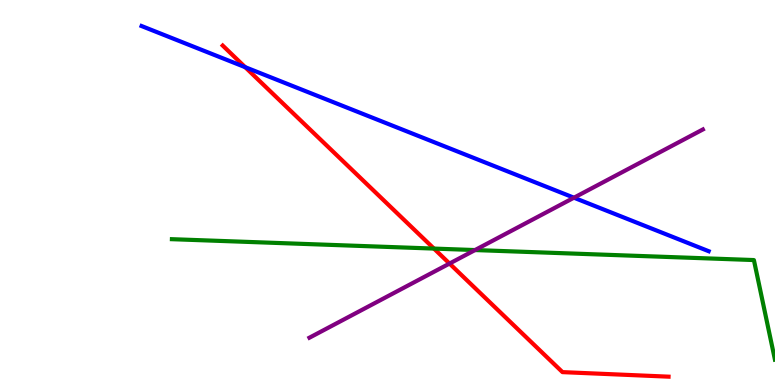[{'lines': ['blue', 'red'], 'intersections': [{'x': 3.16, 'y': 8.26}]}, {'lines': ['green', 'red'], 'intersections': [{'x': 5.6, 'y': 3.54}]}, {'lines': ['purple', 'red'], 'intersections': [{'x': 5.8, 'y': 3.15}]}, {'lines': ['blue', 'green'], 'intersections': []}, {'lines': ['blue', 'purple'], 'intersections': [{'x': 7.41, 'y': 4.86}]}, {'lines': ['green', 'purple'], 'intersections': [{'x': 6.13, 'y': 3.5}]}]